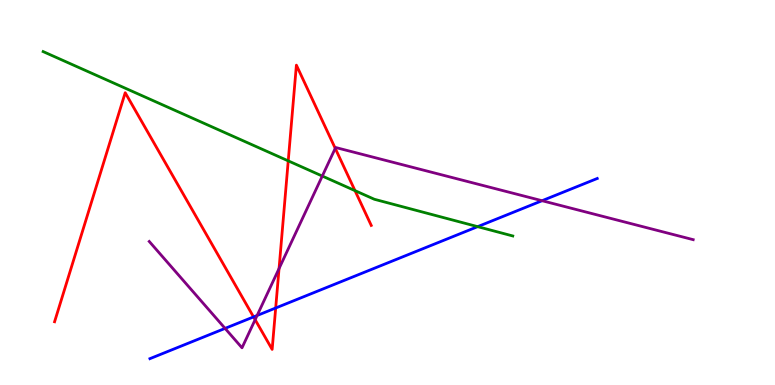[{'lines': ['blue', 'red'], 'intersections': [{'x': 3.27, 'y': 1.77}, {'x': 3.56, 'y': 2.0}]}, {'lines': ['green', 'red'], 'intersections': [{'x': 3.72, 'y': 5.82}, {'x': 4.58, 'y': 5.05}]}, {'lines': ['purple', 'red'], 'intersections': [{'x': 3.29, 'y': 1.7}, {'x': 3.6, 'y': 3.02}, {'x': 4.33, 'y': 6.15}]}, {'lines': ['blue', 'green'], 'intersections': [{'x': 6.16, 'y': 4.11}]}, {'lines': ['blue', 'purple'], 'intersections': [{'x': 2.9, 'y': 1.47}, {'x': 3.32, 'y': 1.81}, {'x': 6.99, 'y': 4.79}]}, {'lines': ['green', 'purple'], 'intersections': [{'x': 4.16, 'y': 5.43}]}]